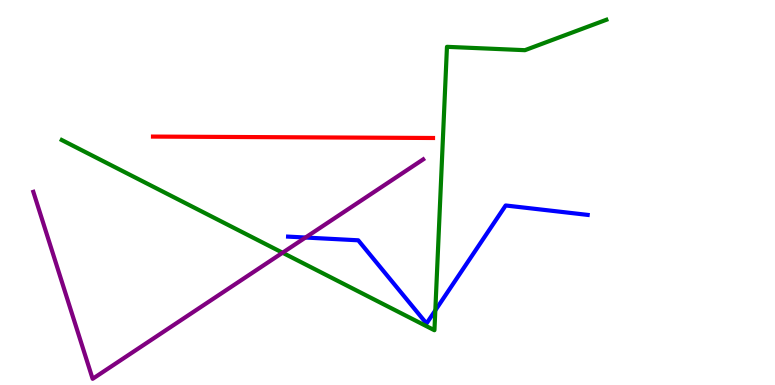[{'lines': ['blue', 'red'], 'intersections': []}, {'lines': ['green', 'red'], 'intersections': []}, {'lines': ['purple', 'red'], 'intersections': []}, {'lines': ['blue', 'green'], 'intersections': [{'x': 5.62, 'y': 1.94}]}, {'lines': ['blue', 'purple'], 'intersections': [{'x': 3.94, 'y': 3.83}]}, {'lines': ['green', 'purple'], 'intersections': [{'x': 3.65, 'y': 3.44}]}]